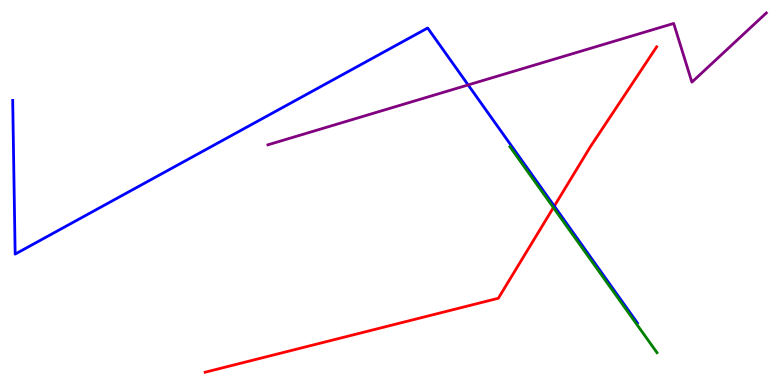[{'lines': ['blue', 'red'], 'intersections': [{'x': 7.15, 'y': 4.65}]}, {'lines': ['green', 'red'], 'intersections': [{'x': 7.14, 'y': 4.61}]}, {'lines': ['purple', 'red'], 'intersections': []}, {'lines': ['blue', 'green'], 'intersections': []}, {'lines': ['blue', 'purple'], 'intersections': [{'x': 6.04, 'y': 7.79}]}, {'lines': ['green', 'purple'], 'intersections': []}]